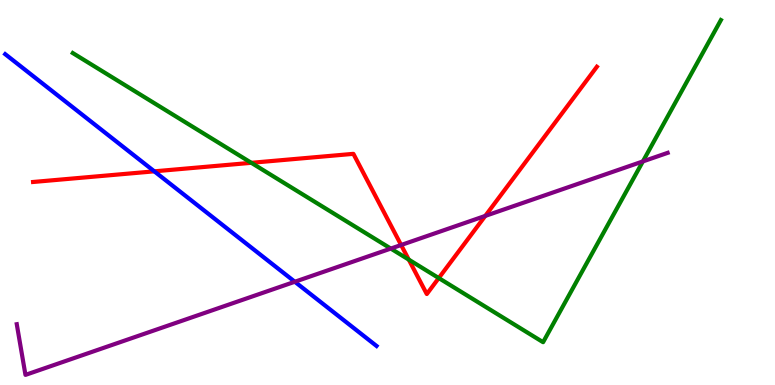[{'lines': ['blue', 'red'], 'intersections': [{'x': 1.99, 'y': 5.55}]}, {'lines': ['green', 'red'], 'intersections': [{'x': 3.24, 'y': 5.77}, {'x': 5.27, 'y': 3.26}, {'x': 5.66, 'y': 2.78}]}, {'lines': ['purple', 'red'], 'intersections': [{'x': 5.18, 'y': 3.64}, {'x': 6.26, 'y': 4.39}]}, {'lines': ['blue', 'green'], 'intersections': []}, {'lines': ['blue', 'purple'], 'intersections': [{'x': 3.8, 'y': 2.68}]}, {'lines': ['green', 'purple'], 'intersections': [{'x': 5.04, 'y': 3.54}, {'x': 8.3, 'y': 5.81}]}]